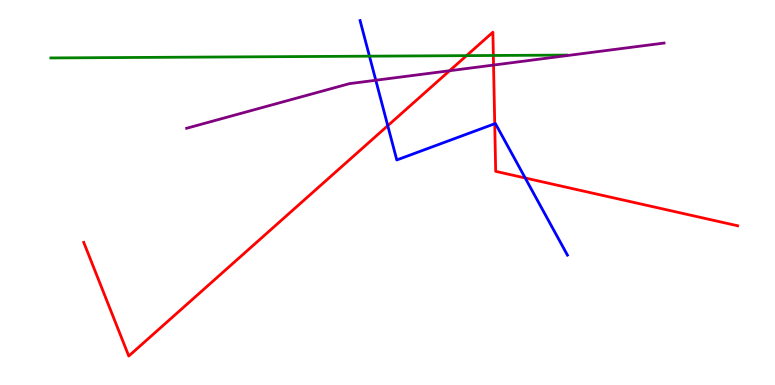[{'lines': ['blue', 'red'], 'intersections': [{'x': 5.0, 'y': 6.74}, {'x': 6.38, 'y': 6.79}, {'x': 6.78, 'y': 5.38}]}, {'lines': ['green', 'red'], 'intersections': [{'x': 6.02, 'y': 8.56}, {'x': 6.37, 'y': 8.56}]}, {'lines': ['purple', 'red'], 'intersections': [{'x': 5.8, 'y': 8.16}, {'x': 6.37, 'y': 8.31}]}, {'lines': ['blue', 'green'], 'intersections': [{'x': 4.77, 'y': 8.54}]}, {'lines': ['blue', 'purple'], 'intersections': [{'x': 4.85, 'y': 7.92}]}, {'lines': ['green', 'purple'], 'intersections': []}]